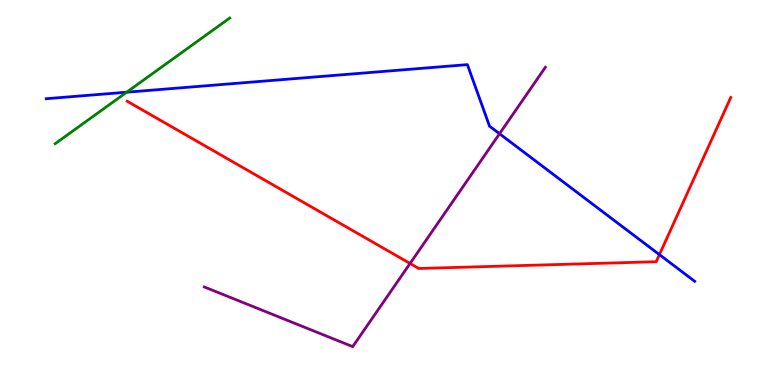[{'lines': ['blue', 'red'], 'intersections': [{'x': 8.51, 'y': 3.39}]}, {'lines': ['green', 'red'], 'intersections': []}, {'lines': ['purple', 'red'], 'intersections': [{'x': 5.29, 'y': 3.16}]}, {'lines': ['blue', 'green'], 'intersections': [{'x': 1.63, 'y': 7.61}]}, {'lines': ['blue', 'purple'], 'intersections': [{'x': 6.45, 'y': 6.53}]}, {'lines': ['green', 'purple'], 'intersections': []}]